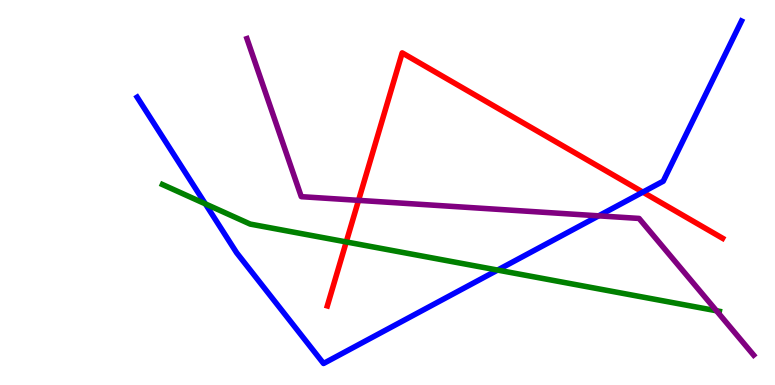[{'lines': ['blue', 'red'], 'intersections': [{'x': 8.29, 'y': 5.01}]}, {'lines': ['green', 'red'], 'intersections': [{'x': 4.47, 'y': 3.72}]}, {'lines': ['purple', 'red'], 'intersections': [{'x': 4.63, 'y': 4.8}]}, {'lines': ['blue', 'green'], 'intersections': [{'x': 2.65, 'y': 4.7}, {'x': 6.42, 'y': 2.99}]}, {'lines': ['blue', 'purple'], 'intersections': [{'x': 7.72, 'y': 4.39}]}, {'lines': ['green', 'purple'], 'intersections': [{'x': 9.24, 'y': 1.93}]}]